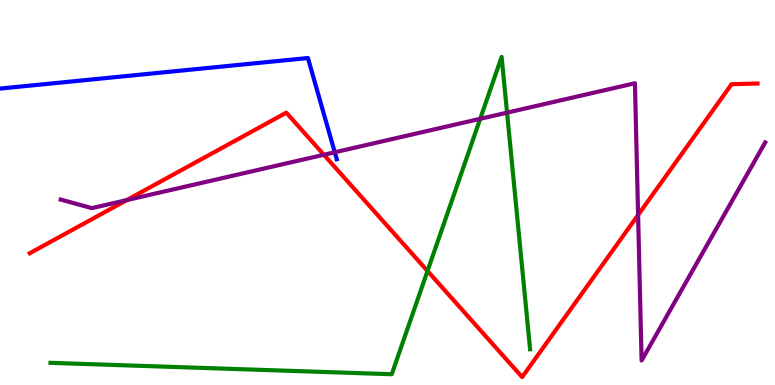[{'lines': ['blue', 'red'], 'intersections': []}, {'lines': ['green', 'red'], 'intersections': [{'x': 5.52, 'y': 2.96}]}, {'lines': ['purple', 'red'], 'intersections': [{'x': 1.63, 'y': 4.8}, {'x': 4.18, 'y': 5.98}, {'x': 8.23, 'y': 4.42}]}, {'lines': ['blue', 'green'], 'intersections': []}, {'lines': ['blue', 'purple'], 'intersections': [{'x': 4.32, 'y': 6.04}]}, {'lines': ['green', 'purple'], 'intersections': [{'x': 6.2, 'y': 6.91}, {'x': 6.54, 'y': 7.07}]}]